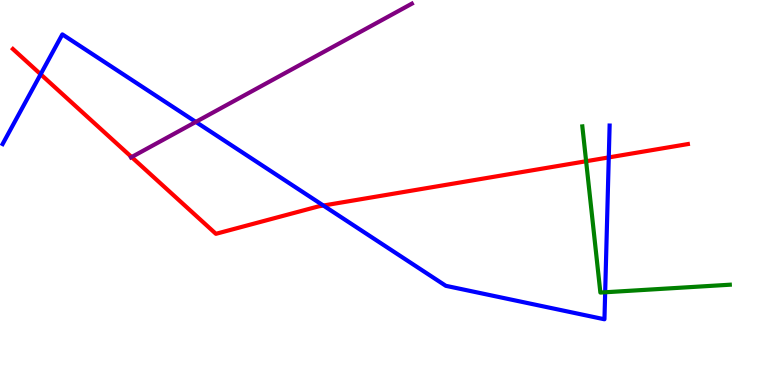[{'lines': ['blue', 'red'], 'intersections': [{'x': 0.524, 'y': 8.07}, {'x': 4.17, 'y': 4.66}, {'x': 7.86, 'y': 5.91}]}, {'lines': ['green', 'red'], 'intersections': [{'x': 7.56, 'y': 5.81}]}, {'lines': ['purple', 'red'], 'intersections': [{'x': 1.7, 'y': 5.92}]}, {'lines': ['blue', 'green'], 'intersections': [{'x': 7.81, 'y': 2.41}]}, {'lines': ['blue', 'purple'], 'intersections': [{'x': 2.53, 'y': 6.83}]}, {'lines': ['green', 'purple'], 'intersections': []}]